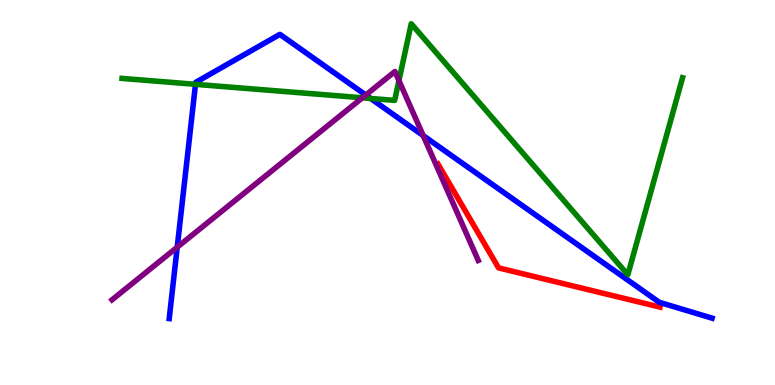[{'lines': ['blue', 'red'], 'intersections': []}, {'lines': ['green', 'red'], 'intersections': []}, {'lines': ['purple', 'red'], 'intersections': []}, {'lines': ['blue', 'green'], 'intersections': [{'x': 2.52, 'y': 7.81}, {'x': 4.78, 'y': 7.44}]}, {'lines': ['blue', 'purple'], 'intersections': [{'x': 2.29, 'y': 3.58}, {'x': 4.72, 'y': 7.53}, {'x': 5.46, 'y': 6.48}]}, {'lines': ['green', 'purple'], 'intersections': [{'x': 4.68, 'y': 7.46}, {'x': 5.15, 'y': 7.91}]}]